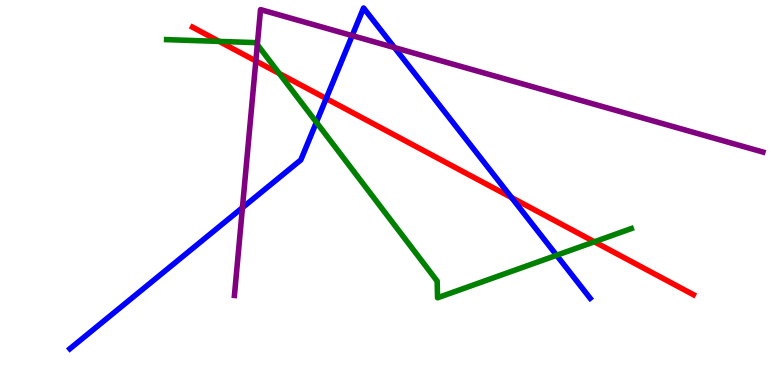[{'lines': ['blue', 'red'], 'intersections': [{'x': 4.21, 'y': 7.44}, {'x': 6.6, 'y': 4.87}]}, {'lines': ['green', 'red'], 'intersections': [{'x': 2.83, 'y': 8.92}, {'x': 3.6, 'y': 8.09}, {'x': 7.67, 'y': 3.72}]}, {'lines': ['purple', 'red'], 'intersections': [{'x': 3.3, 'y': 8.42}]}, {'lines': ['blue', 'green'], 'intersections': [{'x': 4.08, 'y': 6.82}, {'x': 7.18, 'y': 3.37}]}, {'lines': ['blue', 'purple'], 'intersections': [{'x': 3.13, 'y': 4.61}, {'x': 4.54, 'y': 9.08}, {'x': 5.09, 'y': 8.76}]}, {'lines': ['green', 'purple'], 'intersections': [{'x': 3.32, 'y': 8.84}]}]